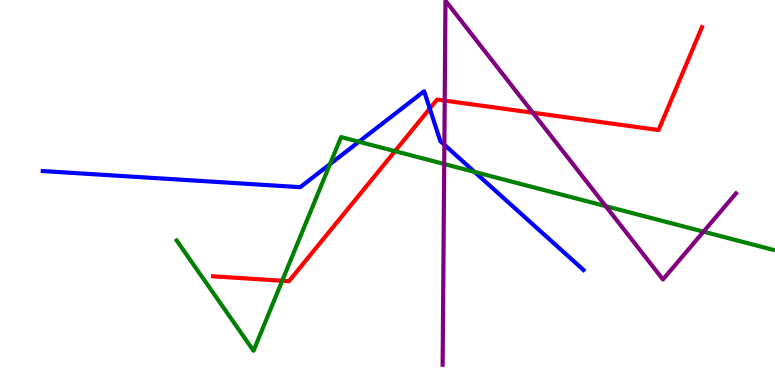[{'lines': ['blue', 'red'], 'intersections': [{'x': 5.55, 'y': 7.18}]}, {'lines': ['green', 'red'], 'intersections': [{'x': 3.64, 'y': 2.71}, {'x': 5.1, 'y': 6.07}]}, {'lines': ['purple', 'red'], 'intersections': [{'x': 5.74, 'y': 7.39}, {'x': 6.88, 'y': 7.07}]}, {'lines': ['blue', 'green'], 'intersections': [{'x': 4.26, 'y': 5.74}, {'x': 4.63, 'y': 6.32}, {'x': 6.12, 'y': 5.53}]}, {'lines': ['blue', 'purple'], 'intersections': [{'x': 5.73, 'y': 6.24}]}, {'lines': ['green', 'purple'], 'intersections': [{'x': 5.73, 'y': 5.74}, {'x': 7.82, 'y': 4.65}, {'x': 9.08, 'y': 3.98}]}]